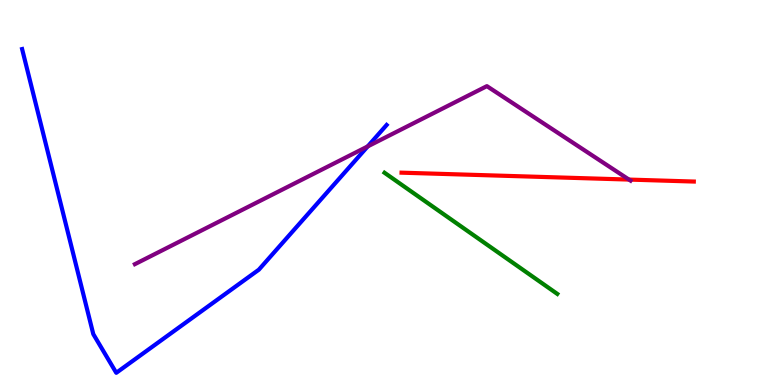[{'lines': ['blue', 'red'], 'intersections': []}, {'lines': ['green', 'red'], 'intersections': []}, {'lines': ['purple', 'red'], 'intersections': [{'x': 8.12, 'y': 5.34}]}, {'lines': ['blue', 'green'], 'intersections': []}, {'lines': ['blue', 'purple'], 'intersections': [{'x': 4.74, 'y': 6.2}]}, {'lines': ['green', 'purple'], 'intersections': []}]